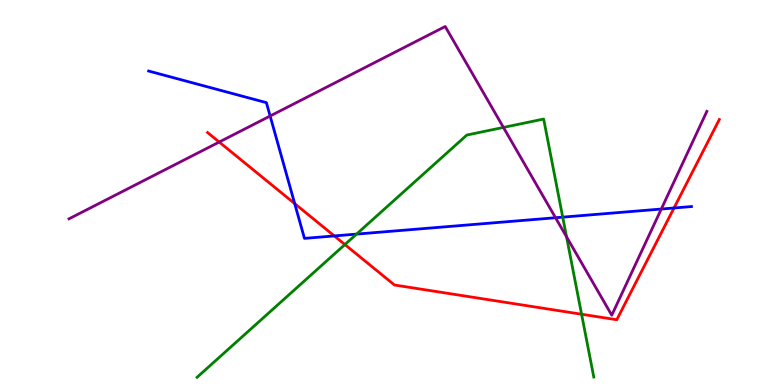[{'lines': ['blue', 'red'], 'intersections': [{'x': 3.8, 'y': 4.71}, {'x': 4.31, 'y': 3.87}, {'x': 8.7, 'y': 4.6}]}, {'lines': ['green', 'red'], 'intersections': [{'x': 4.45, 'y': 3.65}, {'x': 7.5, 'y': 1.84}]}, {'lines': ['purple', 'red'], 'intersections': [{'x': 2.83, 'y': 6.31}]}, {'lines': ['blue', 'green'], 'intersections': [{'x': 4.6, 'y': 3.92}, {'x': 7.26, 'y': 4.36}]}, {'lines': ['blue', 'purple'], 'intersections': [{'x': 3.49, 'y': 6.99}, {'x': 7.17, 'y': 4.34}, {'x': 8.53, 'y': 4.57}]}, {'lines': ['green', 'purple'], 'intersections': [{'x': 6.5, 'y': 6.69}, {'x': 7.31, 'y': 3.85}]}]